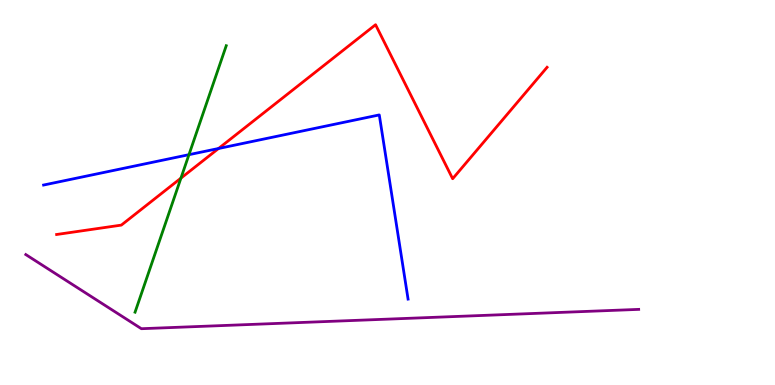[{'lines': ['blue', 'red'], 'intersections': [{'x': 2.82, 'y': 6.14}]}, {'lines': ['green', 'red'], 'intersections': [{'x': 2.33, 'y': 5.37}]}, {'lines': ['purple', 'red'], 'intersections': []}, {'lines': ['blue', 'green'], 'intersections': [{'x': 2.44, 'y': 5.98}]}, {'lines': ['blue', 'purple'], 'intersections': []}, {'lines': ['green', 'purple'], 'intersections': []}]